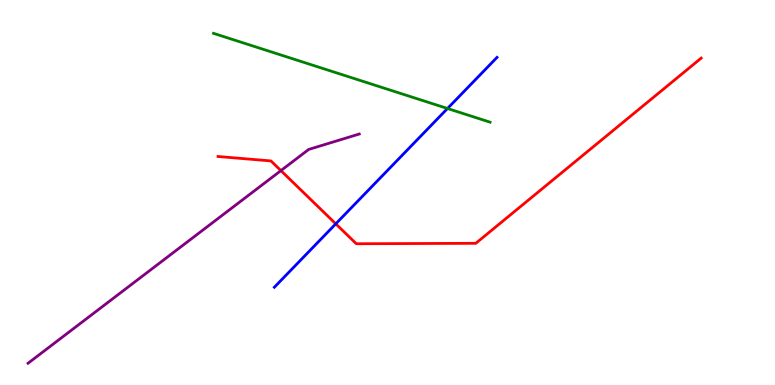[{'lines': ['blue', 'red'], 'intersections': [{'x': 4.33, 'y': 4.19}]}, {'lines': ['green', 'red'], 'intersections': []}, {'lines': ['purple', 'red'], 'intersections': [{'x': 3.62, 'y': 5.57}]}, {'lines': ['blue', 'green'], 'intersections': [{'x': 5.77, 'y': 7.18}]}, {'lines': ['blue', 'purple'], 'intersections': []}, {'lines': ['green', 'purple'], 'intersections': []}]